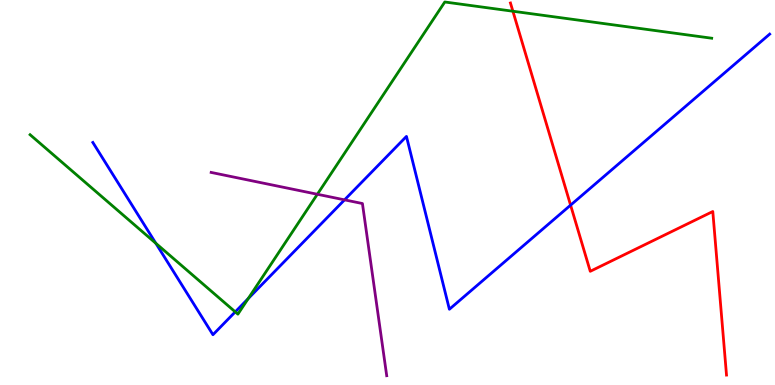[{'lines': ['blue', 'red'], 'intersections': [{'x': 7.36, 'y': 4.67}]}, {'lines': ['green', 'red'], 'intersections': [{'x': 6.62, 'y': 9.71}]}, {'lines': ['purple', 'red'], 'intersections': []}, {'lines': ['blue', 'green'], 'intersections': [{'x': 2.01, 'y': 3.68}, {'x': 3.04, 'y': 1.9}, {'x': 3.2, 'y': 2.24}]}, {'lines': ['blue', 'purple'], 'intersections': [{'x': 4.45, 'y': 4.81}]}, {'lines': ['green', 'purple'], 'intersections': [{'x': 4.09, 'y': 4.95}]}]